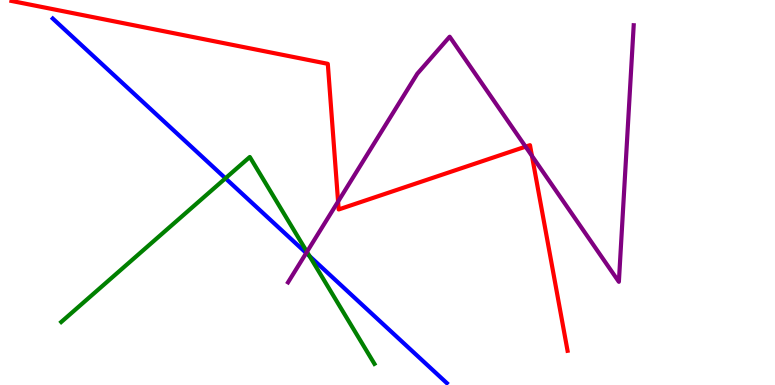[{'lines': ['blue', 'red'], 'intersections': []}, {'lines': ['green', 'red'], 'intersections': []}, {'lines': ['purple', 'red'], 'intersections': [{'x': 4.36, 'y': 4.76}, {'x': 6.78, 'y': 6.19}, {'x': 6.86, 'y': 5.95}]}, {'lines': ['blue', 'green'], 'intersections': [{'x': 2.91, 'y': 5.37}, {'x': 3.99, 'y': 3.35}]}, {'lines': ['blue', 'purple'], 'intersections': [{'x': 3.95, 'y': 3.43}]}, {'lines': ['green', 'purple'], 'intersections': [{'x': 3.96, 'y': 3.46}]}]